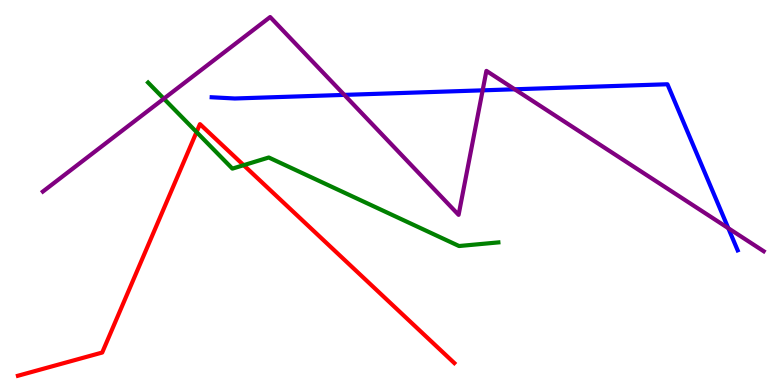[{'lines': ['blue', 'red'], 'intersections': []}, {'lines': ['green', 'red'], 'intersections': [{'x': 2.54, 'y': 6.57}, {'x': 3.14, 'y': 5.71}]}, {'lines': ['purple', 'red'], 'intersections': []}, {'lines': ['blue', 'green'], 'intersections': []}, {'lines': ['blue', 'purple'], 'intersections': [{'x': 4.44, 'y': 7.54}, {'x': 6.23, 'y': 7.65}, {'x': 6.64, 'y': 7.68}, {'x': 9.4, 'y': 4.07}]}, {'lines': ['green', 'purple'], 'intersections': [{'x': 2.11, 'y': 7.44}]}]